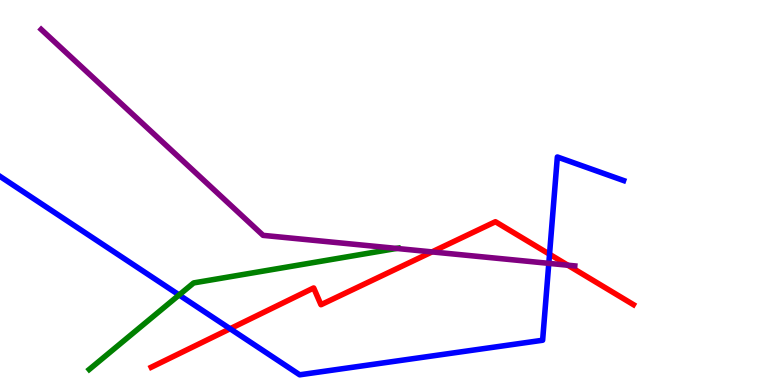[{'lines': ['blue', 'red'], 'intersections': [{'x': 2.97, 'y': 1.46}, {'x': 7.09, 'y': 3.4}]}, {'lines': ['green', 'red'], 'intersections': []}, {'lines': ['purple', 'red'], 'intersections': [{'x': 5.57, 'y': 3.46}, {'x': 7.33, 'y': 3.11}]}, {'lines': ['blue', 'green'], 'intersections': [{'x': 2.31, 'y': 2.34}]}, {'lines': ['blue', 'purple'], 'intersections': [{'x': 7.08, 'y': 3.16}]}, {'lines': ['green', 'purple'], 'intersections': [{'x': 5.12, 'y': 3.55}]}]